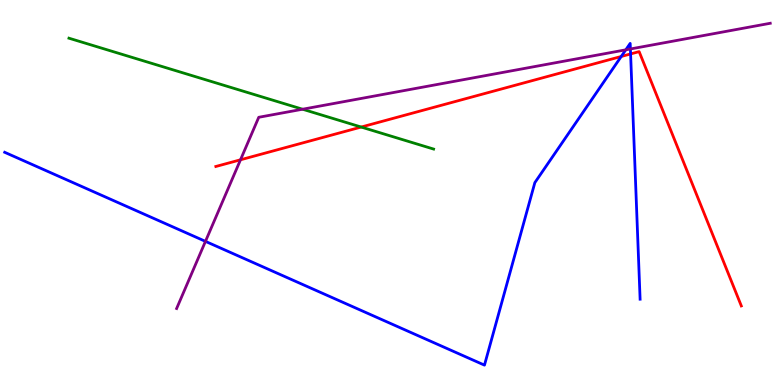[{'lines': ['blue', 'red'], 'intersections': [{'x': 8.02, 'y': 8.53}, {'x': 8.14, 'y': 8.6}]}, {'lines': ['green', 'red'], 'intersections': [{'x': 4.66, 'y': 6.7}]}, {'lines': ['purple', 'red'], 'intersections': [{'x': 3.1, 'y': 5.85}]}, {'lines': ['blue', 'green'], 'intersections': []}, {'lines': ['blue', 'purple'], 'intersections': [{'x': 2.65, 'y': 3.73}, {'x': 8.07, 'y': 8.71}, {'x': 8.13, 'y': 8.73}]}, {'lines': ['green', 'purple'], 'intersections': [{'x': 3.9, 'y': 7.16}]}]